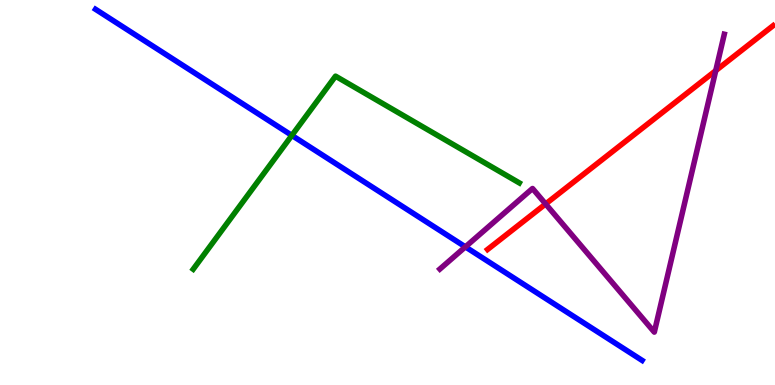[{'lines': ['blue', 'red'], 'intersections': []}, {'lines': ['green', 'red'], 'intersections': []}, {'lines': ['purple', 'red'], 'intersections': [{'x': 7.04, 'y': 4.7}, {'x': 9.24, 'y': 8.17}]}, {'lines': ['blue', 'green'], 'intersections': [{'x': 3.77, 'y': 6.48}]}, {'lines': ['blue', 'purple'], 'intersections': [{'x': 6.01, 'y': 3.59}]}, {'lines': ['green', 'purple'], 'intersections': []}]